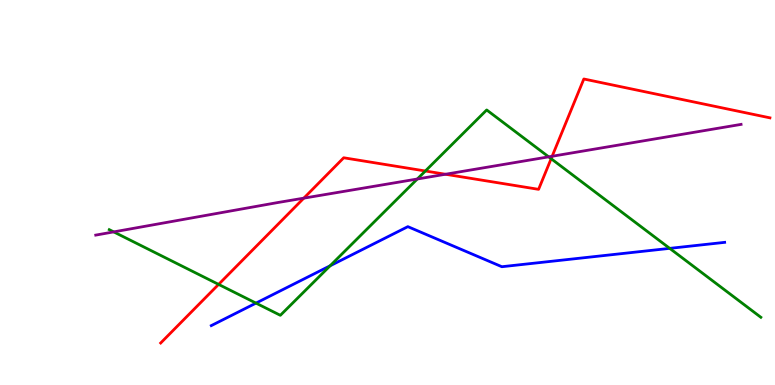[{'lines': ['blue', 'red'], 'intersections': []}, {'lines': ['green', 'red'], 'intersections': [{'x': 2.82, 'y': 2.61}, {'x': 5.49, 'y': 5.56}, {'x': 7.11, 'y': 5.88}]}, {'lines': ['purple', 'red'], 'intersections': [{'x': 3.92, 'y': 4.85}, {'x': 5.75, 'y': 5.47}, {'x': 7.12, 'y': 5.94}]}, {'lines': ['blue', 'green'], 'intersections': [{'x': 3.3, 'y': 2.13}, {'x': 4.26, 'y': 3.1}, {'x': 8.64, 'y': 3.55}]}, {'lines': ['blue', 'purple'], 'intersections': []}, {'lines': ['green', 'purple'], 'intersections': [{'x': 1.47, 'y': 3.98}, {'x': 5.38, 'y': 5.35}, {'x': 7.08, 'y': 5.93}]}]